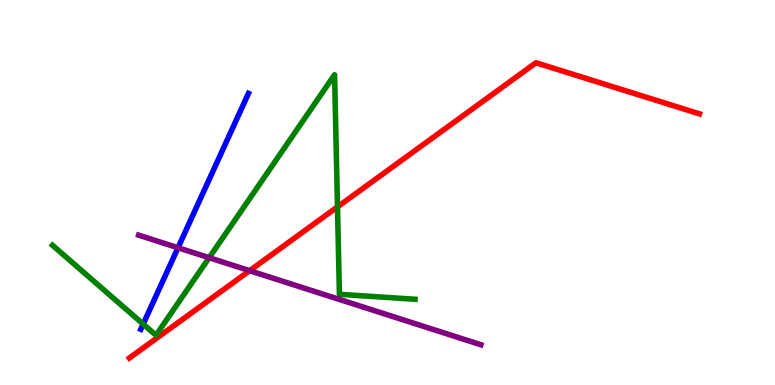[{'lines': ['blue', 'red'], 'intersections': []}, {'lines': ['green', 'red'], 'intersections': [{'x': 4.35, 'y': 4.63}]}, {'lines': ['purple', 'red'], 'intersections': [{'x': 3.22, 'y': 2.97}]}, {'lines': ['blue', 'green'], 'intersections': [{'x': 1.85, 'y': 1.58}]}, {'lines': ['blue', 'purple'], 'intersections': [{'x': 2.3, 'y': 3.57}]}, {'lines': ['green', 'purple'], 'intersections': [{'x': 2.7, 'y': 3.31}]}]